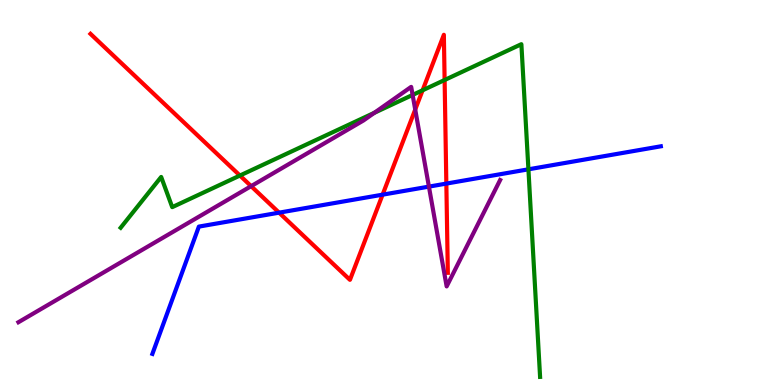[{'lines': ['blue', 'red'], 'intersections': [{'x': 3.6, 'y': 4.48}, {'x': 4.94, 'y': 4.94}, {'x': 5.76, 'y': 5.23}]}, {'lines': ['green', 'red'], 'intersections': [{'x': 3.1, 'y': 5.44}, {'x': 5.45, 'y': 7.66}, {'x': 5.74, 'y': 7.92}]}, {'lines': ['purple', 'red'], 'intersections': [{'x': 3.24, 'y': 5.16}, {'x': 5.36, 'y': 7.15}]}, {'lines': ['blue', 'green'], 'intersections': [{'x': 6.82, 'y': 5.6}]}, {'lines': ['blue', 'purple'], 'intersections': [{'x': 5.53, 'y': 5.15}]}, {'lines': ['green', 'purple'], 'intersections': [{'x': 4.83, 'y': 7.07}, {'x': 5.32, 'y': 7.53}]}]